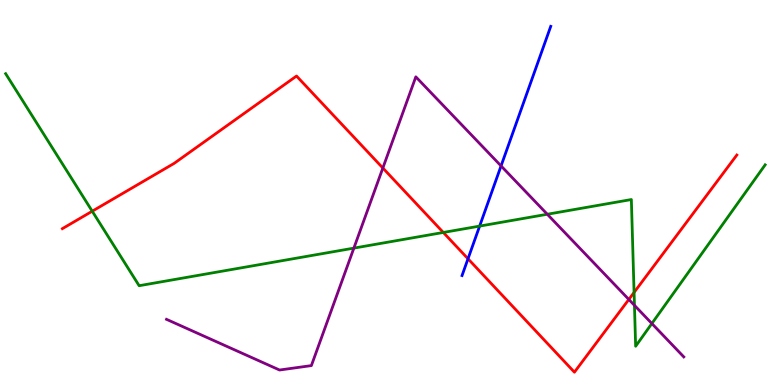[{'lines': ['blue', 'red'], 'intersections': [{'x': 6.04, 'y': 3.28}]}, {'lines': ['green', 'red'], 'intersections': [{'x': 1.19, 'y': 4.51}, {'x': 5.72, 'y': 3.96}, {'x': 8.18, 'y': 2.4}]}, {'lines': ['purple', 'red'], 'intersections': [{'x': 4.94, 'y': 5.64}, {'x': 8.11, 'y': 2.22}]}, {'lines': ['blue', 'green'], 'intersections': [{'x': 6.19, 'y': 4.13}]}, {'lines': ['blue', 'purple'], 'intersections': [{'x': 6.47, 'y': 5.69}]}, {'lines': ['green', 'purple'], 'intersections': [{'x': 4.57, 'y': 3.56}, {'x': 7.06, 'y': 4.43}, {'x': 8.19, 'y': 2.07}, {'x': 8.41, 'y': 1.6}]}]